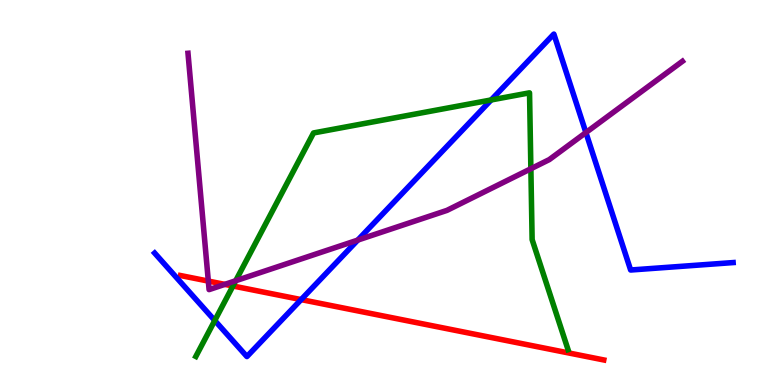[{'lines': ['blue', 'red'], 'intersections': [{'x': 3.89, 'y': 2.22}]}, {'lines': ['green', 'red'], 'intersections': [{'x': 3.01, 'y': 2.57}]}, {'lines': ['purple', 'red'], 'intersections': [{'x': 2.69, 'y': 2.7}, {'x': 2.9, 'y': 2.61}]}, {'lines': ['blue', 'green'], 'intersections': [{'x': 2.77, 'y': 1.68}, {'x': 6.34, 'y': 7.4}]}, {'lines': ['blue', 'purple'], 'intersections': [{'x': 4.62, 'y': 3.76}, {'x': 7.56, 'y': 6.56}]}, {'lines': ['green', 'purple'], 'intersections': [{'x': 3.04, 'y': 2.71}, {'x': 6.85, 'y': 5.62}]}]